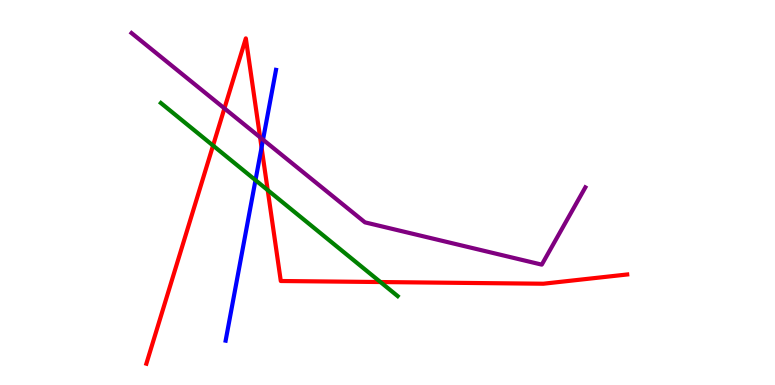[{'lines': ['blue', 'red'], 'intersections': [{'x': 3.38, 'y': 6.17}]}, {'lines': ['green', 'red'], 'intersections': [{'x': 2.75, 'y': 6.22}, {'x': 3.45, 'y': 5.06}, {'x': 4.91, 'y': 2.67}]}, {'lines': ['purple', 'red'], 'intersections': [{'x': 2.9, 'y': 7.18}, {'x': 3.36, 'y': 6.43}]}, {'lines': ['blue', 'green'], 'intersections': [{'x': 3.3, 'y': 5.32}]}, {'lines': ['blue', 'purple'], 'intersections': [{'x': 3.39, 'y': 6.37}]}, {'lines': ['green', 'purple'], 'intersections': []}]